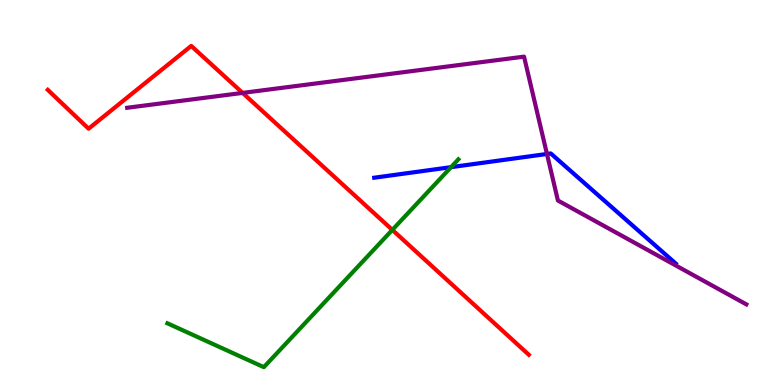[{'lines': ['blue', 'red'], 'intersections': []}, {'lines': ['green', 'red'], 'intersections': [{'x': 5.06, 'y': 4.03}]}, {'lines': ['purple', 'red'], 'intersections': [{'x': 3.13, 'y': 7.59}]}, {'lines': ['blue', 'green'], 'intersections': [{'x': 5.82, 'y': 5.66}]}, {'lines': ['blue', 'purple'], 'intersections': [{'x': 7.06, 'y': 6.0}]}, {'lines': ['green', 'purple'], 'intersections': []}]